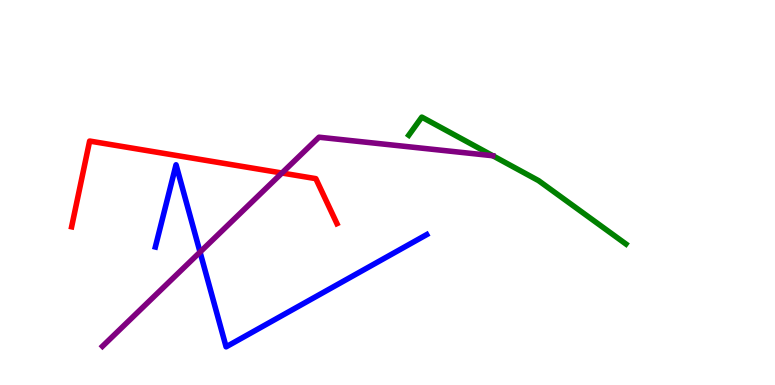[{'lines': ['blue', 'red'], 'intersections': []}, {'lines': ['green', 'red'], 'intersections': []}, {'lines': ['purple', 'red'], 'intersections': [{'x': 3.64, 'y': 5.51}]}, {'lines': ['blue', 'green'], 'intersections': []}, {'lines': ['blue', 'purple'], 'intersections': [{'x': 2.58, 'y': 3.45}]}, {'lines': ['green', 'purple'], 'intersections': []}]